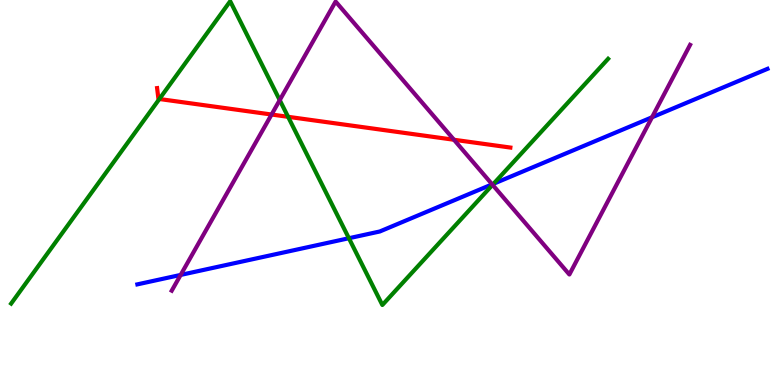[{'lines': ['blue', 'red'], 'intersections': []}, {'lines': ['green', 'red'], 'intersections': [{'x': 2.06, 'y': 7.43}, {'x': 3.72, 'y': 6.97}]}, {'lines': ['purple', 'red'], 'intersections': [{'x': 3.5, 'y': 7.03}, {'x': 5.86, 'y': 6.37}]}, {'lines': ['blue', 'green'], 'intersections': [{'x': 4.5, 'y': 3.81}, {'x': 6.37, 'y': 5.23}]}, {'lines': ['blue', 'purple'], 'intersections': [{'x': 2.33, 'y': 2.86}, {'x': 6.35, 'y': 5.21}, {'x': 8.41, 'y': 6.95}]}, {'lines': ['green', 'purple'], 'intersections': [{'x': 3.61, 'y': 7.4}, {'x': 6.36, 'y': 5.2}]}]